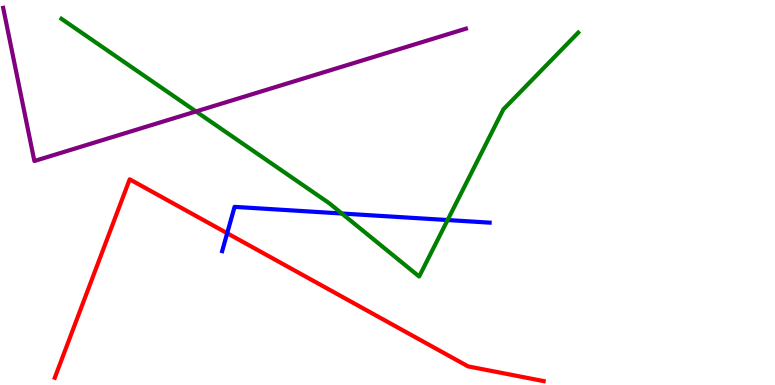[{'lines': ['blue', 'red'], 'intersections': [{'x': 2.93, 'y': 3.94}]}, {'lines': ['green', 'red'], 'intersections': []}, {'lines': ['purple', 'red'], 'intersections': []}, {'lines': ['blue', 'green'], 'intersections': [{'x': 4.41, 'y': 4.45}, {'x': 5.78, 'y': 4.28}]}, {'lines': ['blue', 'purple'], 'intersections': []}, {'lines': ['green', 'purple'], 'intersections': [{'x': 2.53, 'y': 7.11}]}]